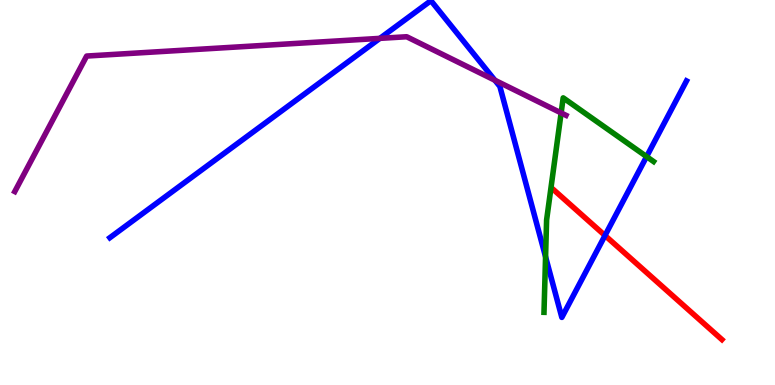[{'lines': ['blue', 'red'], 'intersections': [{'x': 7.81, 'y': 3.88}]}, {'lines': ['green', 'red'], 'intersections': []}, {'lines': ['purple', 'red'], 'intersections': []}, {'lines': ['blue', 'green'], 'intersections': [{'x': 7.04, 'y': 3.33}, {'x': 8.34, 'y': 5.93}]}, {'lines': ['blue', 'purple'], 'intersections': [{'x': 4.9, 'y': 9.0}, {'x': 6.39, 'y': 7.92}]}, {'lines': ['green', 'purple'], 'intersections': [{'x': 7.24, 'y': 7.07}]}]